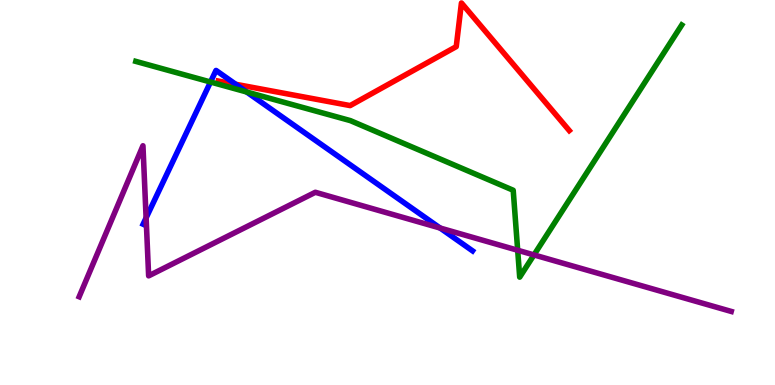[{'lines': ['blue', 'red'], 'intersections': [{'x': 3.04, 'y': 7.81}]}, {'lines': ['green', 'red'], 'intersections': []}, {'lines': ['purple', 'red'], 'intersections': []}, {'lines': ['blue', 'green'], 'intersections': [{'x': 2.72, 'y': 7.87}, {'x': 3.18, 'y': 7.61}]}, {'lines': ['blue', 'purple'], 'intersections': [{'x': 1.89, 'y': 4.34}, {'x': 5.68, 'y': 4.08}]}, {'lines': ['green', 'purple'], 'intersections': [{'x': 6.68, 'y': 3.5}, {'x': 6.89, 'y': 3.38}]}]